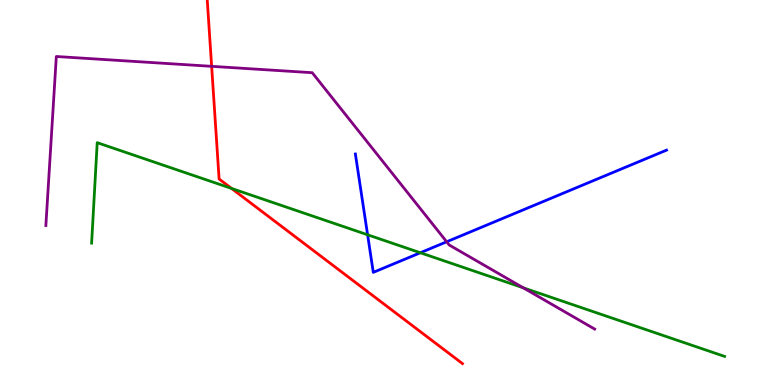[{'lines': ['blue', 'red'], 'intersections': []}, {'lines': ['green', 'red'], 'intersections': [{'x': 2.99, 'y': 5.11}]}, {'lines': ['purple', 'red'], 'intersections': [{'x': 2.73, 'y': 8.28}]}, {'lines': ['blue', 'green'], 'intersections': [{'x': 4.74, 'y': 3.9}, {'x': 5.42, 'y': 3.44}]}, {'lines': ['blue', 'purple'], 'intersections': [{'x': 5.76, 'y': 3.72}]}, {'lines': ['green', 'purple'], 'intersections': [{'x': 6.75, 'y': 2.52}]}]